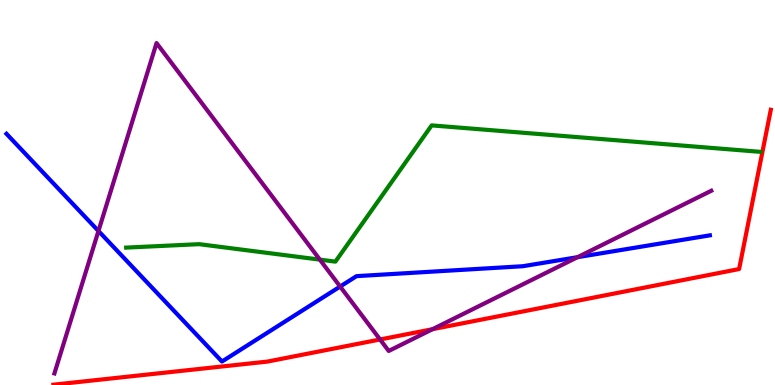[{'lines': ['blue', 'red'], 'intersections': []}, {'lines': ['green', 'red'], 'intersections': []}, {'lines': ['purple', 'red'], 'intersections': [{'x': 4.9, 'y': 1.18}, {'x': 5.58, 'y': 1.45}]}, {'lines': ['blue', 'green'], 'intersections': []}, {'lines': ['blue', 'purple'], 'intersections': [{'x': 1.27, 'y': 4.0}, {'x': 4.39, 'y': 2.56}, {'x': 7.45, 'y': 3.32}]}, {'lines': ['green', 'purple'], 'intersections': [{'x': 4.13, 'y': 3.26}]}]